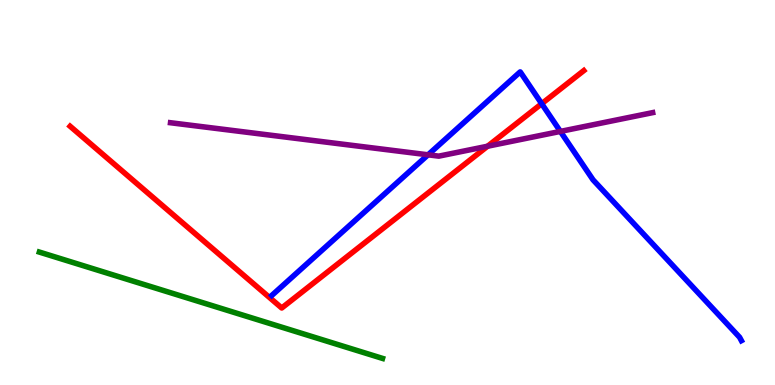[{'lines': ['blue', 'red'], 'intersections': [{'x': 6.99, 'y': 7.31}]}, {'lines': ['green', 'red'], 'intersections': []}, {'lines': ['purple', 'red'], 'intersections': [{'x': 6.29, 'y': 6.2}]}, {'lines': ['blue', 'green'], 'intersections': []}, {'lines': ['blue', 'purple'], 'intersections': [{'x': 5.52, 'y': 5.98}, {'x': 7.23, 'y': 6.59}]}, {'lines': ['green', 'purple'], 'intersections': []}]